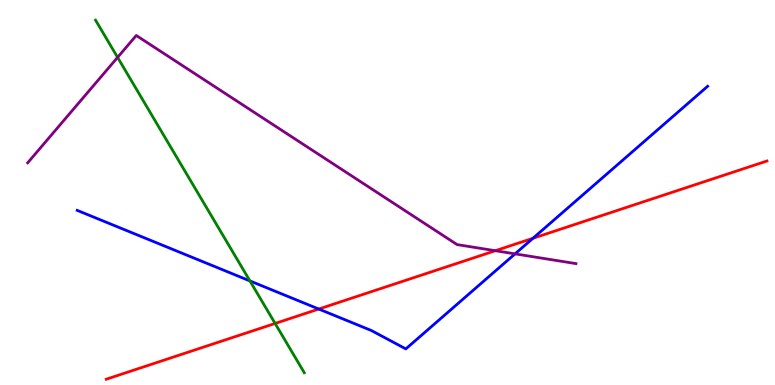[{'lines': ['blue', 'red'], 'intersections': [{'x': 4.11, 'y': 1.97}, {'x': 6.88, 'y': 3.81}]}, {'lines': ['green', 'red'], 'intersections': [{'x': 3.55, 'y': 1.6}]}, {'lines': ['purple', 'red'], 'intersections': [{'x': 6.39, 'y': 3.49}]}, {'lines': ['blue', 'green'], 'intersections': [{'x': 3.22, 'y': 2.7}]}, {'lines': ['blue', 'purple'], 'intersections': [{'x': 6.65, 'y': 3.41}]}, {'lines': ['green', 'purple'], 'intersections': [{'x': 1.52, 'y': 8.51}]}]